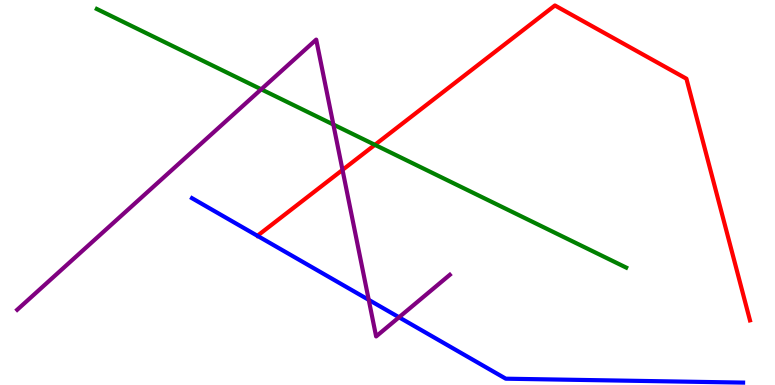[{'lines': ['blue', 'red'], 'intersections': []}, {'lines': ['green', 'red'], 'intersections': [{'x': 4.84, 'y': 6.24}]}, {'lines': ['purple', 'red'], 'intersections': [{'x': 4.42, 'y': 5.59}]}, {'lines': ['blue', 'green'], 'intersections': []}, {'lines': ['blue', 'purple'], 'intersections': [{'x': 4.76, 'y': 2.21}, {'x': 5.15, 'y': 1.76}]}, {'lines': ['green', 'purple'], 'intersections': [{'x': 3.37, 'y': 7.68}, {'x': 4.3, 'y': 6.77}]}]